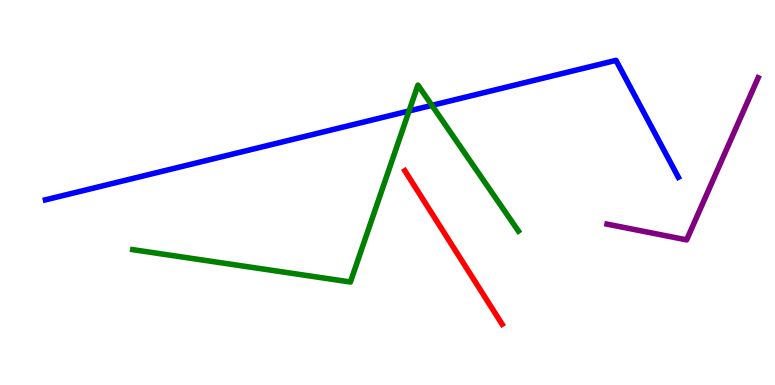[{'lines': ['blue', 'red'], 'intersections': []}, {'lines': ['green', 'red'], 'intersections': []}, {'lines': ['purple', 'red'], 'intersections': []}, {'lines': ['blue', 'green'], 'intersections': [{'x': 5.28, 'y': 7.12}, {'x': 5.57, 'y': 7.26}]}, {'lines': ['blue', 'purple'], 'intersections': []}, {'lines': ['green', 'purple'], 'intersections': []}]